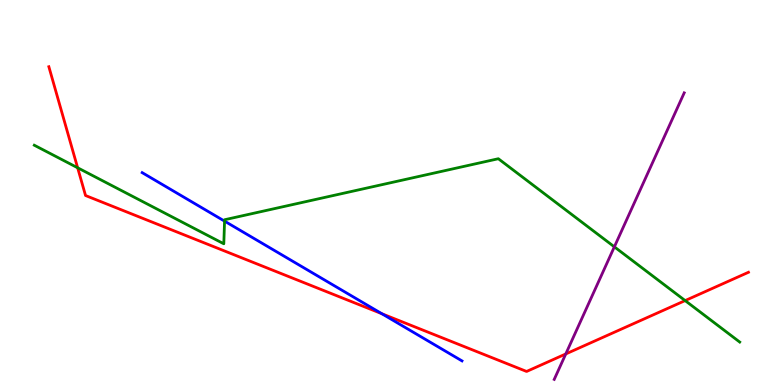[{'lines': ['blue', 'red'], 'intersections': [{'x': 4.93, 'y': 1.85}]}, {'lines': ['green', 'red'], 'intersections': [{'x': 1.0, 'y': 5.64}, {'x': 8.84, 'y': 2.19}]}, {'lines': ['purple', 'red'], 'intersections': [{'x': 7.3, 'y': 0.807}]}, {'lines': ['blue', 'green'], 'intersections': [{'x': 2.9, 'y': 4.26}]}, {'lines': ['blue', 'purple'], 'intersections': []}, {'lines': ['green', 'purple'], 'intersections': [{'x': 7.93, 'y': 3.59}]}]